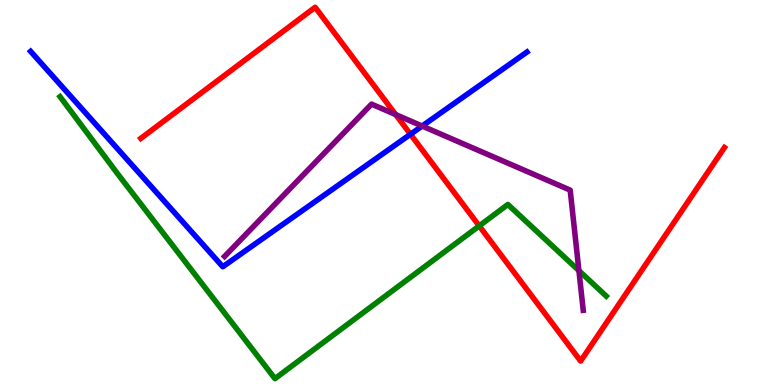[{'lines': ['blue', 'red'], 'intersections': [{'x': 5.3, 'y': 6.51}]}, {'lines': ['green', 'red'], 'intersections': [{'x': 6.18, 'y': 4.13}]}, {'lines': ['purple', 'red'], 'intersections': [{'x': 5.11, 'y': 7.02}]}, {'lines': ['blue', 'green'], 'intersections': []}, {'lines': ['blue', 'purple'], 'intersections': [{'x': 5.45, 'y': 6.73}]}, {'lines': ['green', 'purple'], 'intersections': [{'x': 7.47, 'y': 2.97}]}]